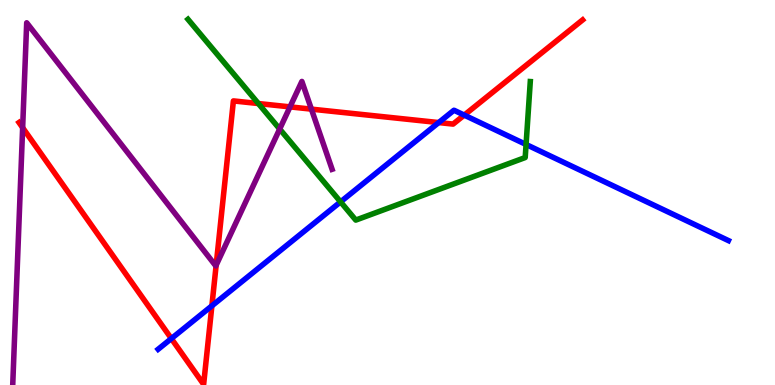[{'lines': ['blue', 'red'], 'intersections': [{'x': 2.21, 'y': 1.21}, {'x': 2.73, 'y': 2.06}, {'x': 5.66, 'y': 6.82}, {'x': 5.99, 'y': 7.01}]}, {'lines': ['green', 'red'], 'intersections': [{'x': 3.33, 'y': 7.31}]}, {'lines': ['purple', 'red'], 'intersections': [{'x': 0.292, 'y': 6.68}, {'x': 2.79, 'y': 3.11}, {'x': 3.74, 'y': 7.22}, {'x': 4.02, 'y': 7.17}]}, {'lines': ['blue', 'green'], 'intersections': [{'x': 4.39, 'y': 4.76}, {'x': 6.79, 'y': 6.25}]}, {'lines': ['blue', 'purple'], 'intersections': []}, {'lines': ['green', 'purple'], 'intersections': [{'x': 3.61, 'y': 6.65}]}]